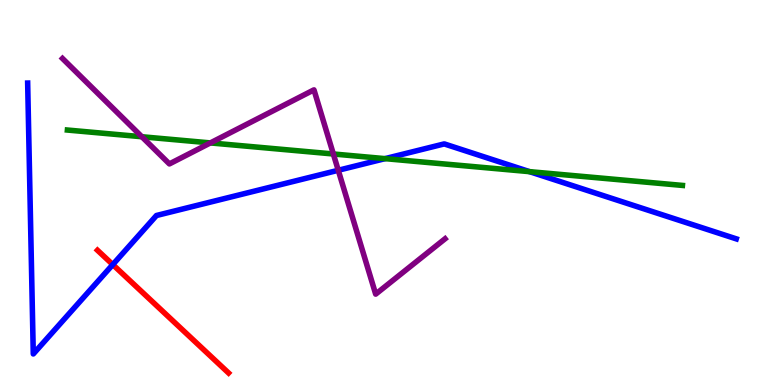[{'lines': ['blue', 'red'], 'intersections': [{'x': 1.46, 'y': 3.13}]}, {'lines': ['green', 'red'], 'intersections': []}, {'lines': ['purple', 'red'], 'intersections': []}, {'lines': ['blue', 'green'], 'intersections': [{'x': 4.97, 'y': 5.88}, {'x': 6.83, 'y': 5.54}]}, {'lines': ['blue', 'purple'], 'intersections': [{'x': 4.36, 'y': 5.58}]}, {'lines': ['green', 'purple'], 'intersections': [{'x': 1.83, 'y': 6.45}, {'x': 2.71, 'y': 6.29}, {'x': 4.3, 'y': 6.0}]}]